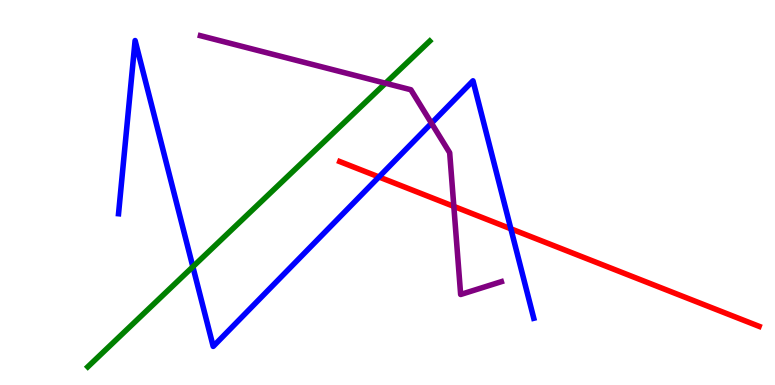[{'lines': ['blue', 'red'], 'intersections': [{'x': 4.89, 'y': 5.4}, {'x': 6.59, 'y': 4.06}]}, {'lines': ['green', 'red'], 'intersections': []}, {'lines': ['purple', 'red'], 'intersections': [{'x': 5.86, 'y': 4.64}]}, {'lines': ['blue', 'green'], 'intersections': [{'x': 2.49, 'y': 3.07}]}, {'lines': ['blue', 'purple'], 'intersections': [{'x': 5.57, 'y': 6.8}]}, {'lines': ['green', 'purple'], 'intersections': [{'x': 4.97, 'y': 7.84}]}]